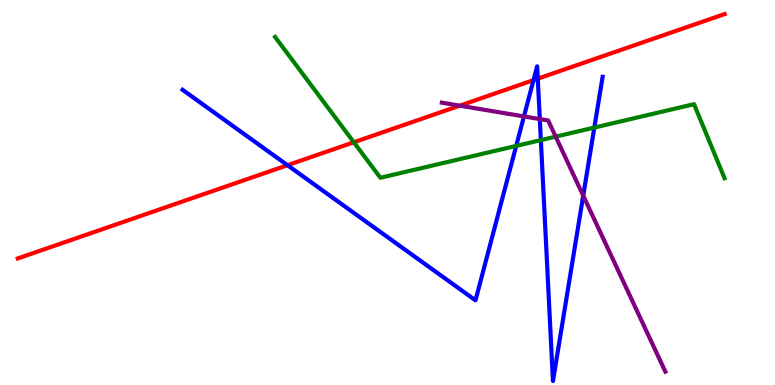[{'lines': ['blue', 'red'], 'intersections': [{'x': 3.71, 'y': 5.71}, {'x': 6.88, 'y': 7.92}, {'x': 6.94, 'y': 7.96}]}, {'lines': ['green', 'red'], 'intersections': [{'x': 4.57, 'y': 6.3}]}, {'lines': ['purple', 'red'], 'intersections': [{'x': 5.93, 'y': 7.26}]}, {'lines': ['blue', 'green'], 'intersections': [{'x': 6.66, 'y': 6.21}, {'x': 6.98, 'y': 6.36}, {'x': 7.67, 'y': 6.69}]}, {'lines': ['blue', 'purple'], 'intersections': [{'x': 6.76, 'y': 6.98}, {'x': 6.97, 'y': 6.91}, {'x': 7.53, 'y': 4.92}]}, {'lines': ['green', 'purple'], 'intersections': [{'x': 7.17, 'y': 6.45}]}]